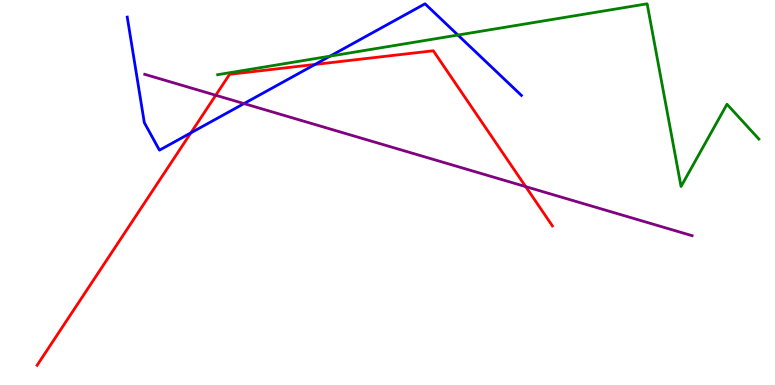[{'lines': ['blue', 'red'], 'intersections': [{'x': 2.46, 'y': 6.55}, {'x': 4.06, 'y': 8.33}]}, {'lines': ['green', 'red'], 'intersections': []}, {'lines': ['purple', 'red'], 'intersections': [{'x': 2.78, 'y': 7.53}, {'x': 6.78, 'y': 5.15}]}, {'lines': ['blue', 'green'], 'intersections': [{'x': 4.26, 'y': 8.54}, {'x': 5.91, 'y': 9.09}]}, {'lines': ['blue', 'purple'], 'intersections': [{'x': 3.15, 'y': 7.31}]}, {'lines': ['green', 'purple'], 'intersections': []}]